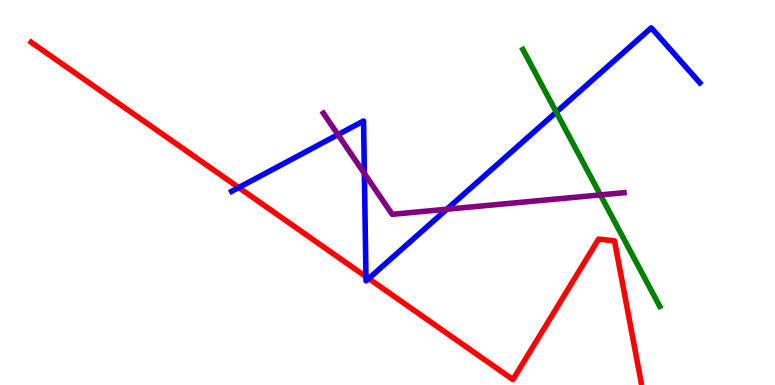[{'lines': ['blue', 'red'], 'intersections': [{'x': 3.08, 'y': 5.13}, {'x': 4.72, 'y': 2.81}, {'x': 4.76, 'y': 2.77}]}, {'lines': ['green', 'red'], 'intersections': []}, {'lines': ['purple', 'red'], 'intersections': []}, {'lines': ['blue', 'green'], 'intersections': [{'x': 7.18, 'y': 7.09}]}, {'lines': ['blue', 'purple'], 'intersections': [{'x': 4.36, 'y': 6.5}, {'x': 4.7, 'y': 5.5}, {'x': 5.77, 'y': 4.57}]}, {'lines': ['green', 'purple'], 'intersections': [{'x': 7.75, 'y': 4.94}]}]